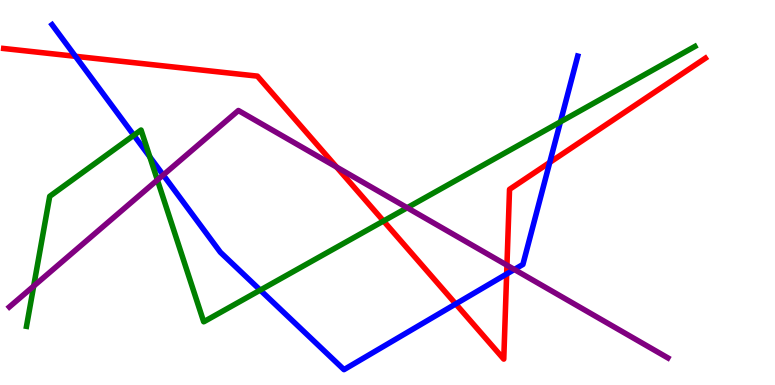[{'lines': ['blue', 'red'], 'intersections': [{'x': 0.973, 'y': 8.54}, {'x': 5.88, 'y': 2.11}, {'x': 6.54, 'y': 2.88}, {'x': 7.09, 'y': 5.78}]}, {'lines': ['green', 'red'], 'intersections': [{'x': 4.95, 'y': 4.26}]}, {'lines': ['purple', 'red'], 'intersections': [{'x': 4.34, 'y': 5.66}, {'x': 6.54, 'y': 3.11}]}, {'lines': ['blue', 'green'], 'intersections': [{'x': 1.73, 'y': 6.49}, {'x': 1.93, 'y': 5.92}, {'x': 3.36, 'y': 2.46}, {'x': 7.23, 'y': 6.84}]}, {'lines': ['blue', 'purple'], 'intersections': [{'x': 2.11, 'y': 5.45}, {'x': 6.64, 'y': 3.0}]}, {'lines': ['green', 'purple'], 'intersections': [{'x': 0.435, 'y': 2.57}, {'x': 2.03, 'y': 5.32}, {'x': 5.25, 'y': 4.6}]}]